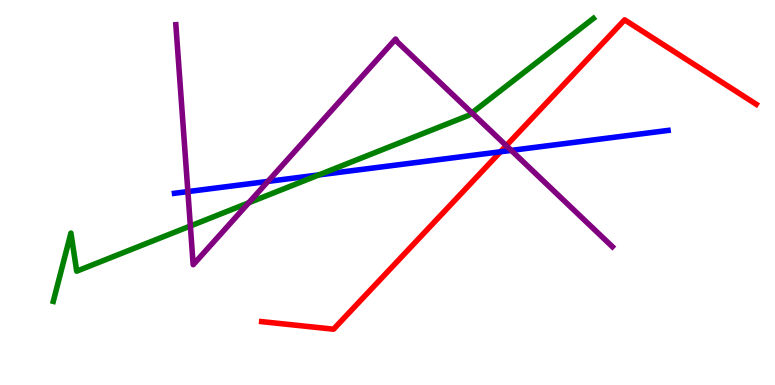[{'lines': ['blue', 'red'], 'intersections': [{'x': 6.46, 'y': 6.06}]}, {'lines': ['green', 'red'], 'intersections': []}, {'lines': ['purple', 'red'], 'intersections': [{'x': 6.53, 'y': 6.22}]}, {'lines': ['blue', 'green'], 'intersections': [{'x': 4.11, 'y': 5.46}]}, {'lines': ['blue', 'purple'], 'intersections': [{'x': 2.42, 'y': 5.02}, {'x': 3.46, 'y': 5.29}, {'x': 6.6, 'y': 6.09}]}, {'lines': ['green', 'purple'], 'intersections': [{'x': 2.46, 'y': 4.13}, {'x': 3.21, 'y': 4.73}, {'x': 6.09, 'y': 7.07}]}]